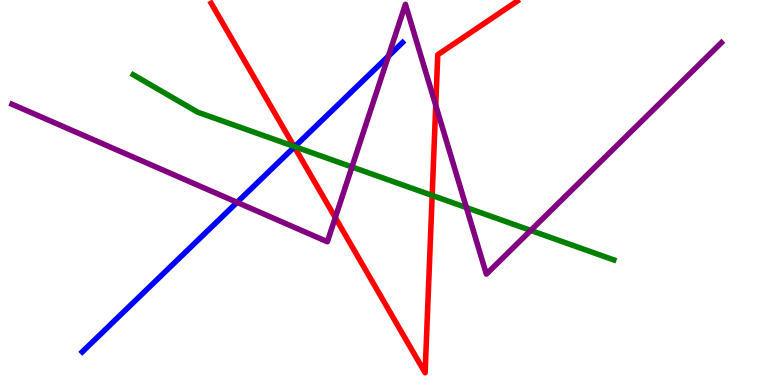[{'lines': ['blue', 'red'], 'intersections': [{'x': 3.8, 'y': 6.18}]}, {'lines': ['green', 'red'], 'intersections': [{'x': 3.79, 'y': 6.2}, {'x': 5.58, 'y': 4.92}]}, {'lines': ['purple', 'red'], 'intersections': [{'x': 4.33, 'y': 4.35}, {'x': 5.62, 'y': 7.26}]}, {'lines': ['blue', 'green'], 'intersections': [{'x': 3.8, 'y': 6.19}]}, {'lines': ['blue', 'purple'], 'intersections': [{'x': 3.06, 'y': 4.74}, {'x': 5.01, 'y': 8.54}]}, {'lines': ['green', 'purple'], 'intersections': [{'x': 4.54, 'y': 5.66}, {'x': 6.02, 'y': 4.61}, {'x': 6.85, 'y': 4.01}]}]